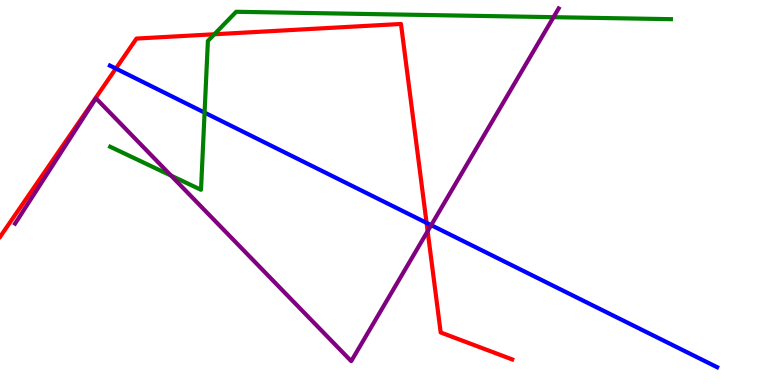[{'lines': ['blue', 'red'], 'intersections': [{'x': 1.5, 'y': 8.22}, {'x': 5.5, 'y': 4.21}]}, {'lines': ['green', 'red'], 'intersections': [{'x': 2.77, 'y': 9.11}]}, {'lines': ['purple', 'red'], 'intersections': [{'x': 5.52, 'y': 3.99}]}, {'lines': ['blue', 'green'], 'intersections': [{'x': 2.64, 'y': 7.07}]}, {'lines': ['blue', 'purple'], 'intersections': [{'x': 5.56, 'y': 4.15}]}, {'lines': ['green', 'purple'], 'intersections': [{'x': 2.21, 'y': 5.44}, {'x': 7.14, 'y': 9.55}]}]